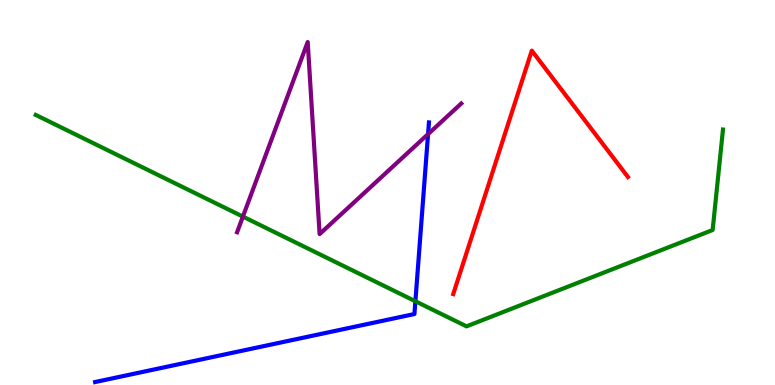[{'lines': ['blue', 'red'], 'intersections': []}, {'lines': ['green', 'red'], 'intersections': []}, {'lines': ['purple', 'red'], 'intersections': []}, {'lines': ['blue', 'green'], 'intersections': [{'x': 5.36, 'y': 2.18}]}, {'lines': ['blue', 'purple'], 'intersections': [{'x': 5.52, 'y': 6.52}]}, {'lines': ['green', 'purple'], 'intersections': [{'x': 3.13, 'y': 4.37}]}]